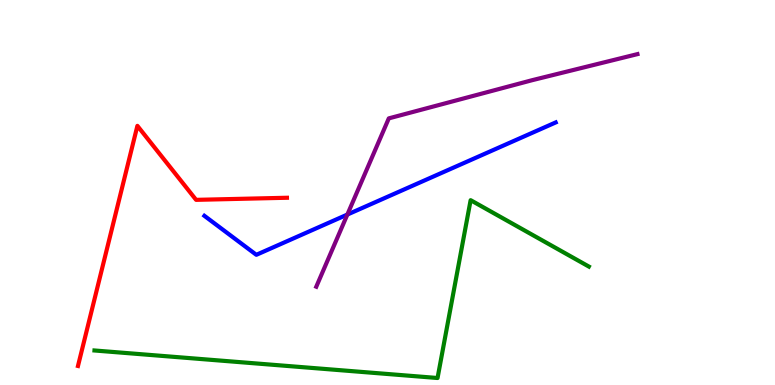[{'lines': ['blue', 'red'], 'intersections': []}, {'lines': ['green', 'red'], 'intersections': []}, {'lines': ['purple', 'red'], 'intersections': []}, {'lines': ['blue', 'green'], 'intersections': []}, {'lines': ['blue', 'purple'], 'intersections': [{'x': 4.48, 'y': 4.43}]}, {'lines': ['green', 'purple'], 'intersections': []}]